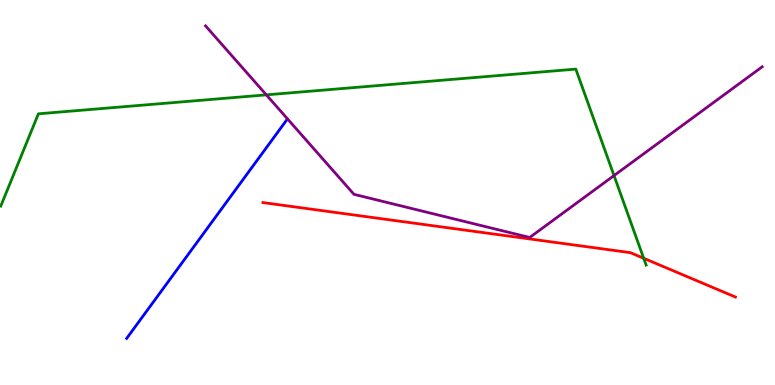[{'lines': ['blue', 'red'], 'intersections': []}, {'lines': ['green', 'red'], 'intersections': [{'x': 8.31, 'y': 3.29}]}, {'lines': ['purple', 'red'], 'intersections': []}, {'lines': ['blue', 'green'], 'intersections': []}, {'lines': ['blue', 'purple'], 'intersections': []}, {'lines': ['green', 'purple'], 'intersections': [{'x': 3.44, 'y': 7.54}, {'x': 7.92, 'y': 5.44}]}]